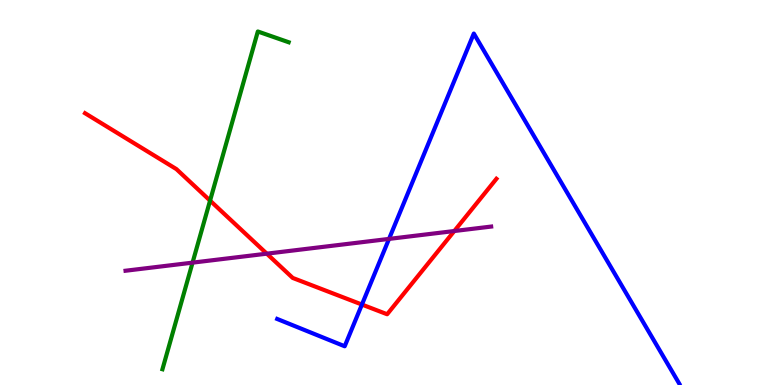[{'lines': ['blue', 'red'], 'intersections': [{'x': 4.67, 'y': 2.09}]}, {'lines': ['green', 'red'], 'intersections': [{'x': 2.71, 'y': 4.79}]}, {'lines': ['purple', 'red'], 'intersections': [{'x': 3.44, 'y': 3.41}, {'x': 5.86, 'y': 4.0}]}, {'lines': ['blue', 'green'], 'intersections': []}, {'lines': ['blue', 'purple'], 'intersections': [{'x': 5.02, 'y': 3.79}]}, {'lines': ['green', 'purple'], 'intersections': [{'x': 2.48, 'y': 3.18}]}]